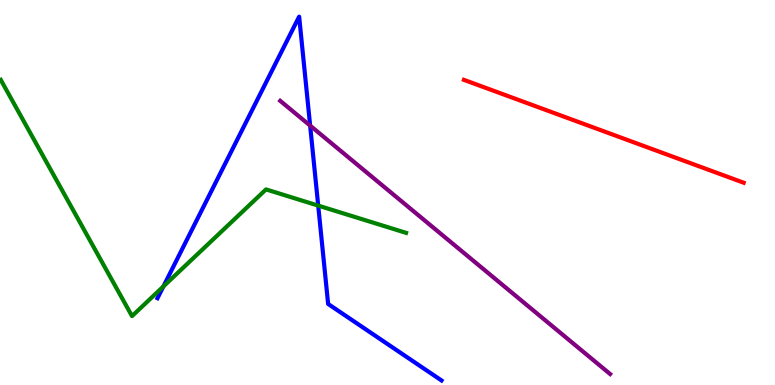[{'lines': ['blue', 'red'], 'intersections': []}, {'lines': ['green', 'red'], 'intersections': []}, {'lines': ['purple', 'red'], 'intersections': []}, {'lines': ['blue', 'green'], 'intersections': [{'x': 2.11, 'y': 2.56}, {'x': 4.11, 'y': 4.66}]}, {'lines': ['blue', 'purple'], 'intersections': [{'x': 4.0, 'y': 6.74}]}, {'lines': ['green', 'purple'], 'intersections': []}]